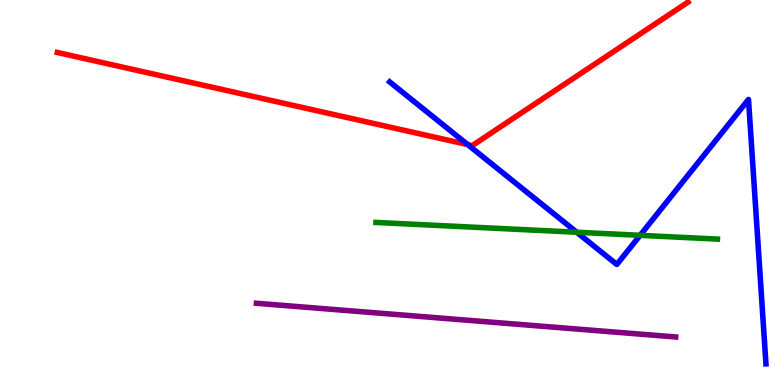[{'lines': ['blue', 'red'], 'intersections': [{'x': 6.03, 'y': 6.24}]}, {'lines': ['green', 'red'], 'intersections': []}, {'lines': ['purple', 'red'], 'intersections': []}, {'lines': ['blue', 'green'], 'intersections': [{'x': 7.44, 'y': 3.97}, {'x': 8.26, 'y': 3.89}]}, {'lines': ['blue', 'purple'], 'intersections': []}, {'lines': ['green', 'purple'], 'intersections': []}]